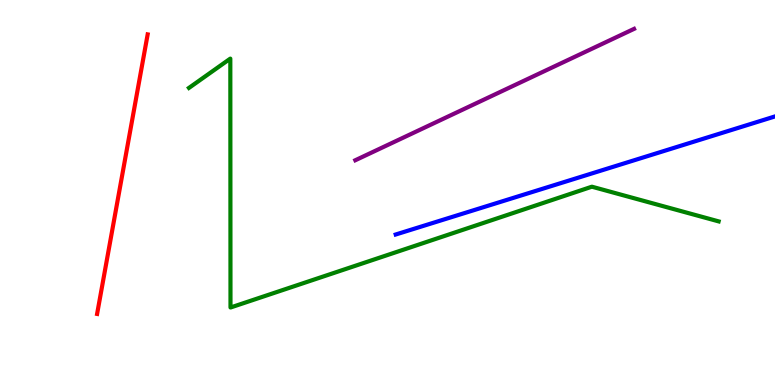[{'lines': ['blue', 'red'], 'intersections': []}, {'lines': ['green', 'red'], 'intersections': []}, {'lines': ['purple', 'red'], 'intersections': []}, {'lines': ['blue', 'green'], 'intersections': []}, {'lines': ['blue', 'purple'], 'intersections': []}, {'lines': ['green', 'purple'], 'intersections': []}]